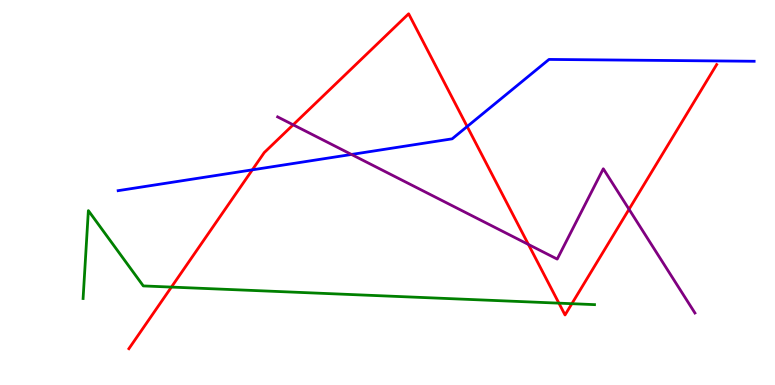[{'lines': ['blue', 'red'], 'intersections': [{'x': 3.26, 'y': 5.59}, {'x': 6.03, 'y': 6.71}]}, {'lines': ['green', 'red'], 'intersections': [{'x': 2.21, 'y': 2.54}, {'x': 7.21, 'y': 2.13}, {'x': 7.38, 'y': 2.11}]}, {'lines': ['purple', 'red'], 'intersections': [{'x': 3.78, 'y': 6.76}, {'x': 6.82, 'y': 3.65}, {'x': 8.12, 'y': 4.56}]}, {'lines': ['blue', 'green'], 'intersections': []}, {'lines': ['blue', 'purple'], 'intersections': [{'x': 4.54, 'y': 5.99}]}, {'lines': ['green', 'purple'], 'intersections': []}]